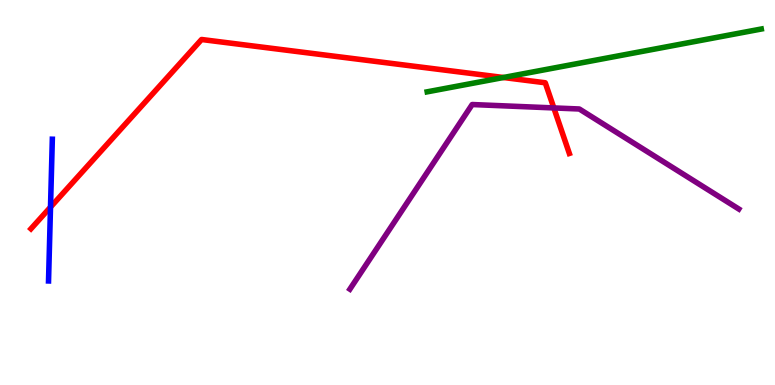[{'lines': ['blue', 'red'], 'intersections': [{'x': 0.652, 'y': 4.62}]}, {'lines': ['green', 'red'], 'intersections': [{'x': 6.5, 'y': 7.99}]}, {'lines': ['purple', 'red'], 'intersections': [{'x': 7.15, 'y': 7.2}]}, {'lines': ['blue', 'green'], 'intersections': []}, {'lines': ['blue', 'purple'], 'intersections': []}, {'lines': ['green', 'purple'], 'intersections': []}]